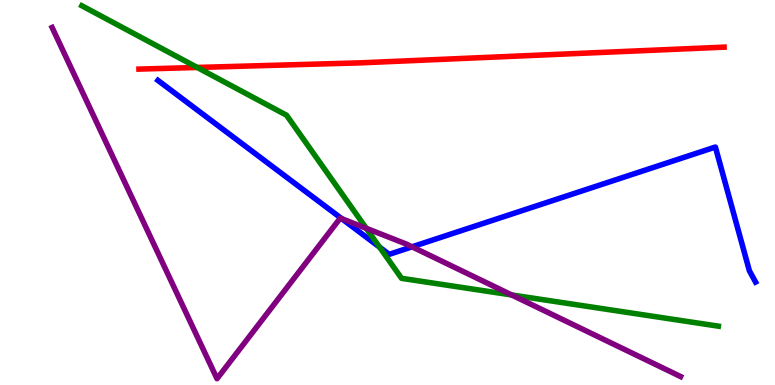[{'lines': ['blue', 'red'], 'intersections': []}, {'lines': ['green', 'red'], 'intersections': [{'x': 2.55, 'y': 8.25}]}, {'lines': ['purple', 'red'], 'intersections': []}, {'lines': ['blue', 'green'], 'intersections': [{'x': 4.9, 'y': 3.58}]}, {'lines': ['blue', 'purple'], 'intersections': [{'x': 4.41, 'y': 4.32}, {'x': 5.32, 'y': 3.59}]}, {'lines': ['green', 'purple'], 'intersections': [{'x': 4.73, 'y': 4.07}, {'x': 6.6, 'y': 2.34}]}]